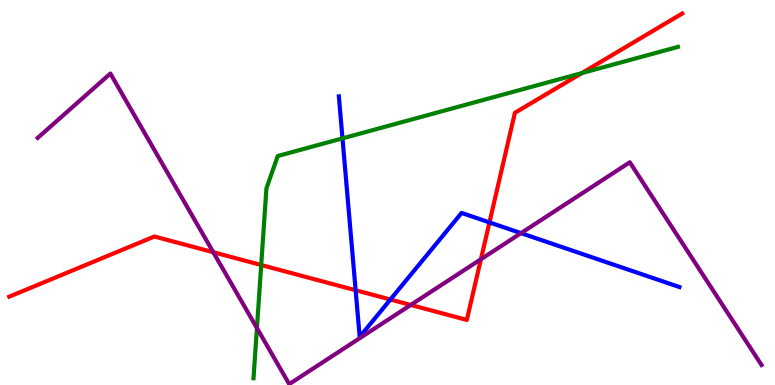[{'lines': ['blue', 'red'], 'intersections': [{'x': 4.59, 'y': 2.46}, {'x': 5.04, 'y': 2.22}, {'x': 6.32, 'y': 4.22}]}, {'lines': ['green', 'red'], 'intersections': [{'x': 3.37, 'y': 3.12}, {'x': 7.51, 'y': 8.1}]}, {'lines': ['purple', 'red'], 'intersections': [{'x': 2.75, 'y': 3.45}, {'x': 5.3, 'y': 2.08}, {'x': 6.21, 'y': 3.27}]}, {'lines': ['blue', 'green'], 'intersections': [{'x': 4.42, 'y': 6.41}]}, {'lines': ['blue', 'purple'], 'intersections': [{'x': 6.72, 'y': 3.94}]}, {'lines': ['green', 'purple'], 'intersections': [{'x': 3.32, 'y': 1.48}]}]